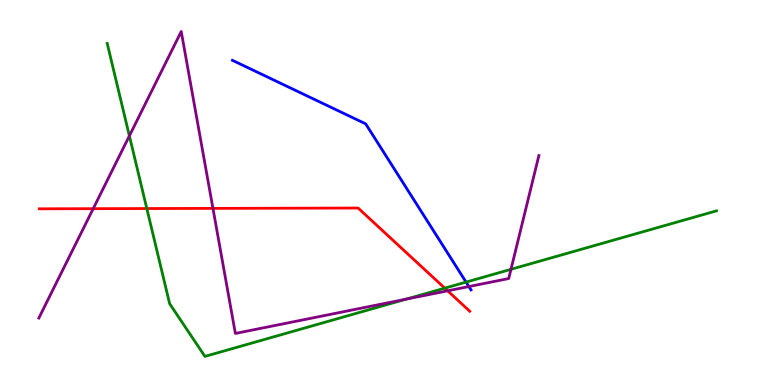[{'lines': ['blue', 'red'], 'intersections': []}, {'lines': ['green', 'red'], 'intersections': [{'x': 1.89, 'y': 4.58}, {'x': 5.74, 'y': 2.52}]}, {'lines': ['purple', 'red'], 'intersections': [{'x': 1.2, 'y': 4.58}, {'x': 2.75, 'y': 4.59}, {'x': 5.78, 'y': 2.45}]}, {'lines': ['blue', 'green'], 'intersections': [{'x': 6.01, 'y': 2.67}]}, {'lines': ['blue', 'purple'], 'intersections': [{'x': 6.05, 'y': 2.56}]}, {'lines': ['green', 'purple'], 'intersections': [{'x': 1.67, 'y': 6.47}, {'x': 5.24, 'y': 2.23}, {'x': 6.59, 'y': 3.0}]}]